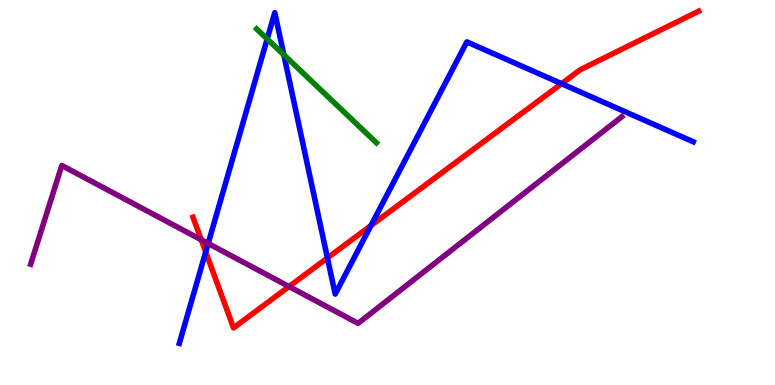[{'lines': ['blue', 'red'], 'intersections': [{'x': 2.65, 'y': 3.46}, {'x': 4.22, 'y': 3.3}, {'x': 4.79, 'y': 4.14}, {'x': 7.25, 'y': 7.83}]}, {'lines': ['green', 'red'], 'intersections': []}, {'lines': ['purple', 'red'], 'intersections': [{'x': 2.6, 'y': 3.77}, {'x': 3.73, 'y': 2.56}]}, {'lines': ['blue', 'green'], 'intersections': [{'x': 3.45, 'y': 8.99}, {'x': 3.66, 'y': 8.58}]}, {'lines': ['blue', 'purple'], 'intersections': [{'x': 2.69, 'y': 3.68}]}, {'lines': ['green', 'purple'], 'intersections': []}]